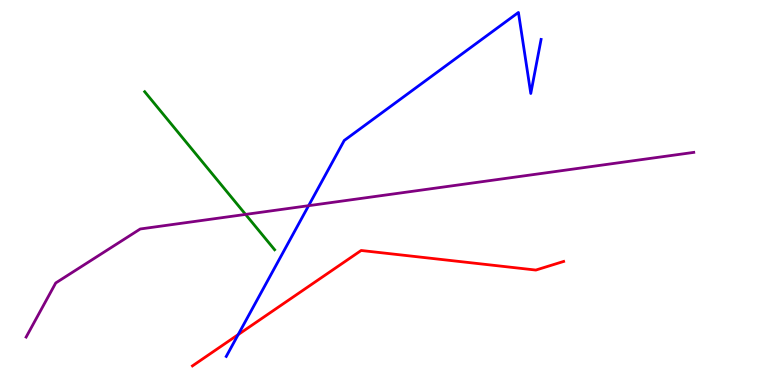[{'lines': ['blue', 'red'], 'intersections': [{'x': 3.07, 'y': 1.31}]}, {'lines': ['green', 'red'], 'intersections': []}, {'lines': ['purple', 'red'], 'intersections': []}, {'lines': ['blue', 'green'], 'intersections': []}, {'lines': ['blue', 'purple'], 'intersections': [{'x': 3.98, 'y': 4.66}]}, {'lines': ['green', 'purple'], 'intersections': [{'x': 3.17, 'y': 4.43}]}]